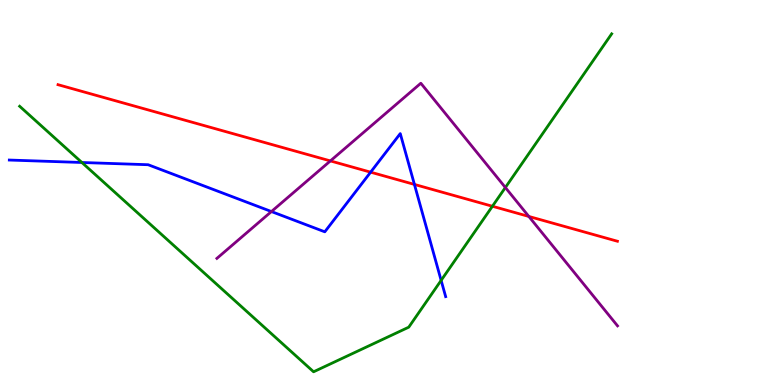[{'lines': ['blue', 'red'], 'intersections': [{'x': 4.78, 'y': 5.53}, {'x': 5.35, 'y': 5.21}]}, {'lines': ['green', 'red'], 'intersections': [{'x': 6.35, 'y': 4.64}]}, {'lines': ['purple', 'red'], 'intersections': [{'x': 4.26, 'y': 5.82}, {'x': 6.82, 'y': 4.38}]}, {'lines': ['blue', 'green'], 'intersections': [{'x': 1.06, 'y': 5.78}, {'x': 5.69, 'y': 2.72}]}, {'lines': ['blue', 'purple'], 'intersections': [{'x': 3.5, 'y': 4.51}]}, {'lines': ['green', 'purple'], 'intersections': [{'x': 6.52, 'y': 5.13}]}]